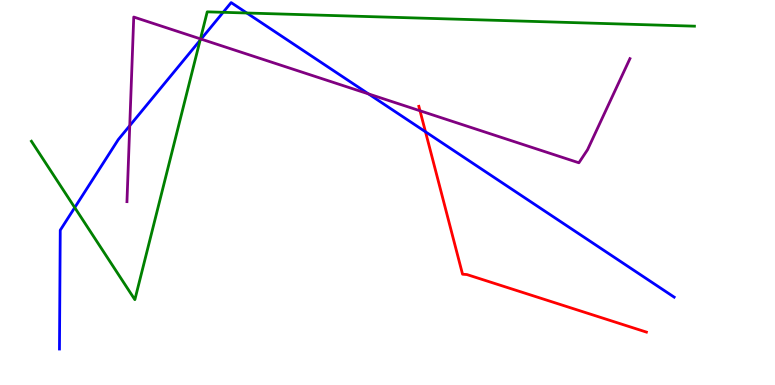[{'lines': ['blue', 'red'], 'intersections': [{'x': 5.49, 'y': 6.58}]}, {'lines': ['green', 'red'], 'intersections': []}, {'lines': ['purple', 'red'], 'intersections': [{'x': 5.42, 'y': 7.12}]}, {'lines': ['blue', 'green'], 'intersections': [{'x': 0.964, 'y': 4.61}, {'x': 2.58, 'y': 8.95}, {'x': 2.88, 'y': 9.68}, {'x': 3.18, 'y': 9.66}]}, {'lines': ['blue', 'purple'], 'intersections': [{'x': 1.67, 'y': 6.74}, {'x': 2.59, 'y': 8.98}, {'x': 4.75, 'y': 7.56}]}, {'lines': ['green', 'purple'], 'intersections': [{'x': 2.59, 'y': 8.99}]}]